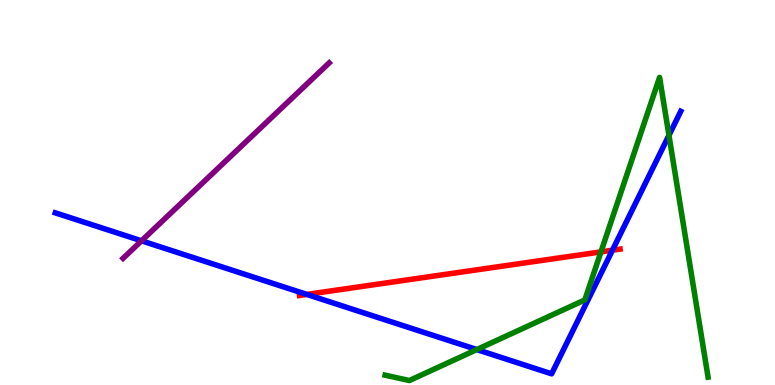[{'lines': ['blue', 'red'], 'intersections': [{'x': 3.96, 'y': 2.35}, {'x': 7.9, 'y': 3.5}]}, {'lines': ['green', 'red'], 'intersections': [{'x': 7.75, 'y': 3.46}]}, {'lines': ['purple', 'red'], 'intersections': []}, {'lines': ['blue', 'green'], 'intersections': [{'x': 6.15, 'y': 0.921}, {'x': 8.63, 'y': 6.49}]}, {'lines': ['blue', 'purple'], 'intersections': [{'x': 1.83, 'y': 3.75}]}, {'lines': ['green', 'purple'], 'intersections': []}]